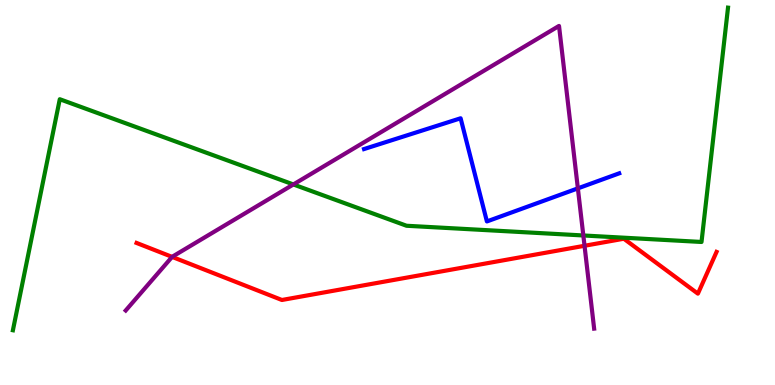[{'lines': ['blue', 'red'], 'intersections': []}, {'lines': ['green', 'red'], 'intersections': []}, {'lines': ['purple', 'red'], 'intersections': [{'x': 2.22, 'y': 3.33}, {'x': 7.54, 'y': 3.62}]}, {'lines': ['blue', 'green'], 'intersections': []}, {'lines': ['blue', 'purple'], 'intersections': [{'x': 7.46, 'y': 5.11}]}, {'lines': ['green', 'purple'], 'intersections': [{'x': 3.79, 'y': 5.21}, {'x': 7.53, 'y': 3.88}]}]